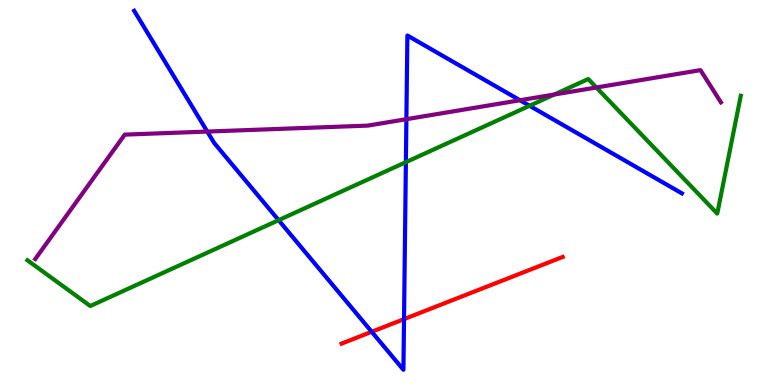[{'lines': ['blue', 'red'], 'intersections': [{'x': 4.8, 'y': 1.38}, {'x': 5.21, 'y': 1.71}]}, {'lines': ['green', 'red'], 'intersections': []}, {'lines': ['purple', 'red'], 'intersections': []}, {'lines': ['blue', 'green'], 'intersections': [{'x': 3.59, 'y': 4.28}, {'x': 5.24, 'y': 5.79}, {'x': 6.83, 'y': 7.25}]}, {'lines': ['blue', 'purple'], 'intersections': [{'x': 2.67, 'y': 6.58}, {'x': 5.24, 'y': 6.9}, {'x': 6.71, 'y': 7.4}]}, {'lines': ['green', 'purple'], 'intersections': [{'x': 7.15, 'y': 7.55}, {'x': 7.7, 'y': 7.73}]}]